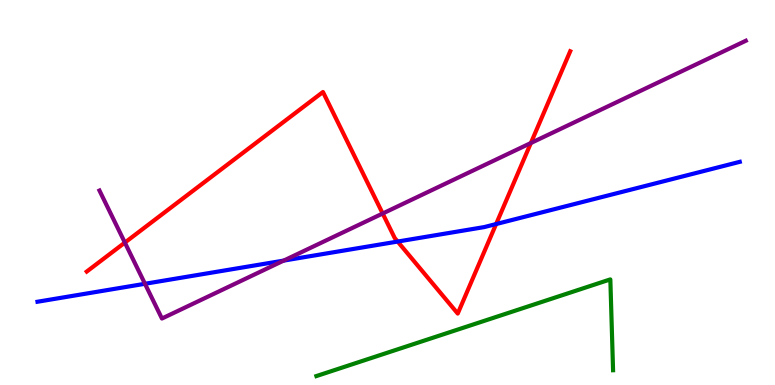[{'lines': ['blue', 'red'], 'intersections': [{'x': 5.13, 'y': 3.73}, {'x': 6.4, 'y': 4.18}]}, {'lines': ['green', 'red'], 'intersections': []}, {'lines': ['purple', 'red'], 'intersections': [{'x': 1.61, 'y': 3.7}, {'x': 4.94, 'y': 4.45}, {'x': 6.85, 'y': 6.29}]}, {'lines': ['blue', 'green'], 'intersections': []}, {'lines': ['blue', 'purple'], 'intersections': [{'x': 1.87, 'y': 2.63}, {'x': 3.66, 'y': 3.23}]}, {'lines': ['green', 'purple'], 'intersections': []}]